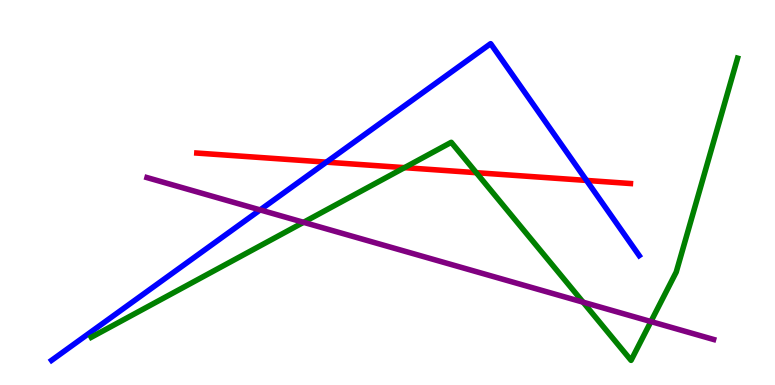[{'lines': ['blue', 'red'], 'intersections': [{'x': 4.21, 'y': 5.79}, {'x': 7.57, 'y': 5.31}]}, {'lines': ['green', 'red'], 'intersections': [{'x': 5.22, 'y': 5.65}, {'x': 6.15, 'y': 5.51}]}, {'lines': ['purple', 'red'], 'intersections': []}, {'lines': ['blue', 'green'], 'intersections': []}, {'lines': ['blue', 'purple'], 'intersections': [{'x': 3.36, 'y': 4.55}]}, {'lines': ['green', 'purple'], 'intersections': [{'x': 3.92, 'y': 4.23}, {'x': 7.52, 'y': 2.15}, {'x': 8.4, 'y': 1.65}]}]